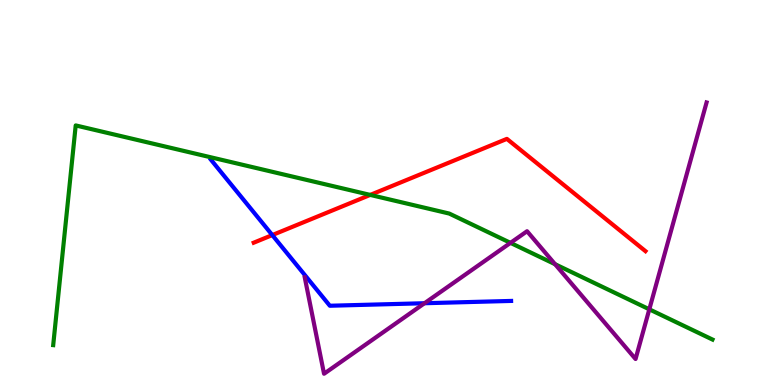[{'lines': ['blue', 'red'], 'intersections': [{'x': 3.51, 'y': 3.89}]}, {'lines': ['green', 'red'], 'intersections': [{'x': 4.78, 'y': 4.94}]}, {'lines': ['purple', 'red'], 'intersections': []}, {'lines': ['blue', 'green'], 'intersections': []}, {'lines': ['blue', 'purple'], 'intersections': [{'x': 5.48, 'y': 2.12}]}, {'lines': ['green', 'purple'], 'intersections': [{'x': 6.59, 'y': 3.69}, {'x': 7.16, 'y': 3.14}, {'x': 8.38, 'y': 1.97}]}]